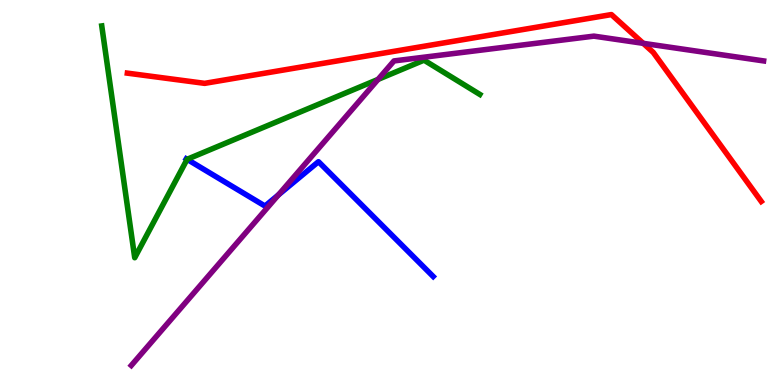[{'lines': ['blue', 'red'], 'intersections': []}, {'lines': ['green', 'red'], 'intersections': []}, {'lines': ['purple', 'red'], 'intersections': [{'x': 8.3, 'y': 8.87}]}, {'lines': ['blue', 'green'], 'intersections': [{'x': 2.41, 'y': 5.86}]}, {'lines': ['blue', 'purple'], 'intersections': [{'x': 3.59, 'y': 4.94}]}, {'lines': ['green', 'purple'], 'intersections': [{'x': 4.88, 'y': 7.94}]}]